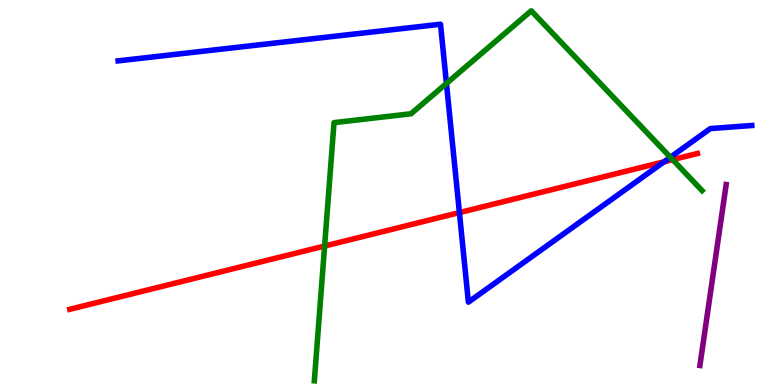[{'lines': ['blue', 'red'], 'intersections': [{'x': 5.93, 'y': 4.48}, {'x': 8.57, 'y': 5.8}]}, {'lines': ['green', 'red'], 'intersections': [{'x': 4.19, 'y': 3.61}, {'x': 8.68, 'y': 5.85}]}, {'lines': ['purple', 'red'], 'intersections': []}, {'lines': ['blue', 'green'], 'intersections': [{'x': 5.76, 'y': 7.83}, {'x': 8.65, 'y': 5.92}]}, {'lines': ['blue', 'purple'], 'intersections': []}, {'lines': ['green', 'purple'], 'intersections': []}]